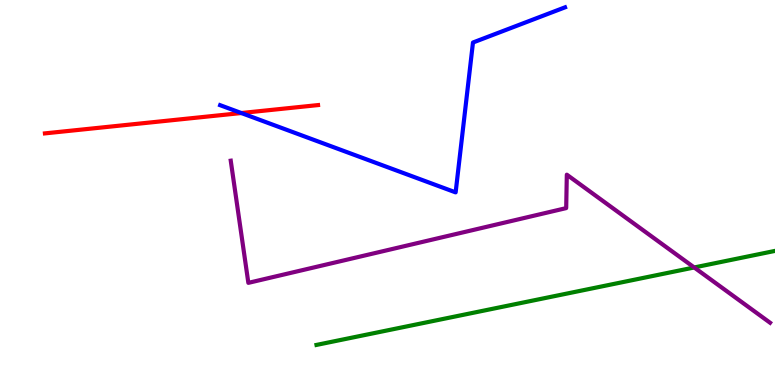[{'lines': ['blue', 'red'], 'intersections': [{'x': 3.11, 'y': 7.06}]}, {'lines': ['green', 'red'], 'intersections': []}, {'lines': ['purple', 'red'], 'intersections': []}, {'lines': ['blue', 'green'], 'intersections': []}, {'lines': ['blue', 'purple'], 'intersections': []}, {'lines': ['green', 'purple'], 'intersections': [{'x': 8.96, 'y': 3.05}]}]